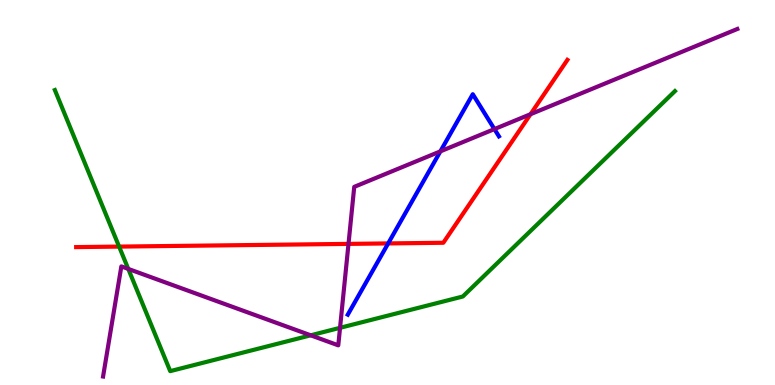[{'lines': ['blue', 'red'], 'intersections': [{'x': 5.01, 'y': 3.68}]}, {'lines': ['green', 'red'], 'intersections': [{'x': 1.54, 'y': 3.59}]}, {'lines': ['purple', 'red'], 'intersections': [{'x': 4.5, 'y': 3.67}, {'x': 6.85, 'y': 7.03}]}, {'lines': ['blue', 'green'], 'intersections': []}, {'lines': ['blue', 'purple'], 'intersections': [{'x': 5.68, 'y': 6.07}, {'x': 6.38, 'y': 6.65}]}, {'lines': ['green', 'purple'], 'intersections': [{'x': 1.66, 'y': 3.02}, {'x': 4.01, 'y': 1.29}, {'x': 4.39, 'y': 1.49}]}]